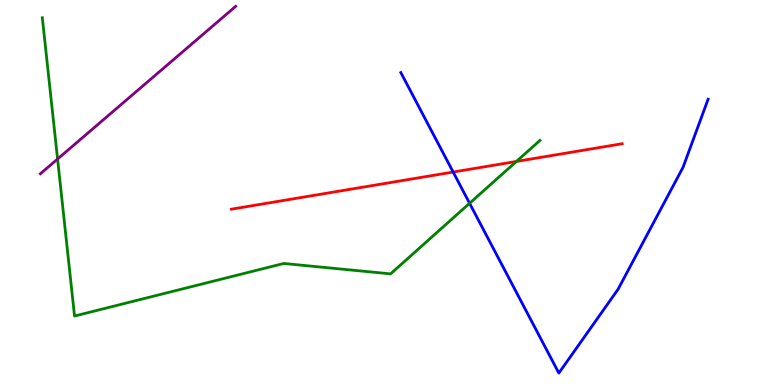[{'lines': ['blue', 'red'], 'intersections': [{'x': 5.85, 'y': 5.53}]}, {'lines': ['green', 'red'], 'intersections': [{'x': 6.66, 'y': 5.81}]}, {'lines': ['purple', 'red'], 'intersections': []}, {'lines': ['blue', 'green'], 'intersections': [{'x': 6.06, 'y': 4.72}]}, {'lines': ['blue', 'purple'], 'intersections': []}, {'lines': ['green', 'purple'], 'intersections': [{'x': 0.743, 'y': 5.87}]}]